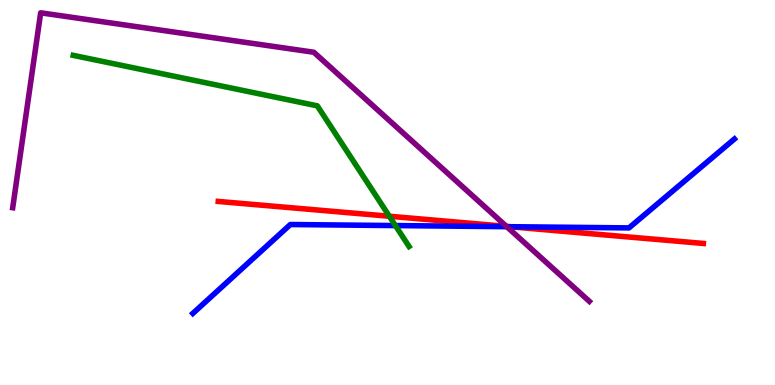[{'lines': ['blue', 'red'], 'intersections': [{'x': 6.58, 'y': 4.11}]}, {'lines': ['green', 'red'], 'intersections': [{'x': 5.02, 'y': 4.38}]}, {'lines': ['purple', 'red'], 'intersections': [{'x': 6.53, 'y': 4.12}]}, {'lines': ['blue', 'green'], 'intersections': [{'x': 5.1, 'y': 4.14}]}, {'lines': ['blue', 'purple'], 'intersections': [{'x': 6.54, 'y': 4.11}]}, {'lines': ['green', 'purple'], 'intersections': []}]